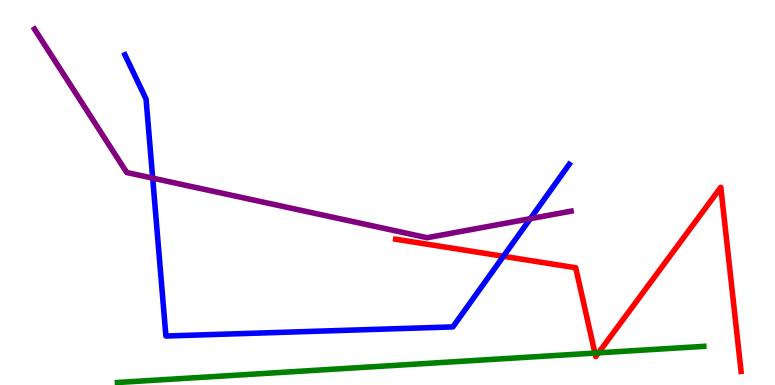[{'lines': ['blue', 'red'], 'intersections': [{'x': 6.5, 'y': 3.34}]}, {'lines': ['green', 'red'], 'intersections': [{'x': 7.68, 'y': 0.83}, {'x': 7.72, 'y': 0.835}]}, {'lines': ['purple', 'red'], 'intersections': []}, {'lines': ['blue', 'green'], 'intersections': []}, {'lines': ['blue', 'purple'], 'intersections': [{'x': 1.97, 'y': 5.37}, {'x': 6.84, 'y': 4.32}]}, {'lines': ['green', 'purple'], 'intersections': []}]